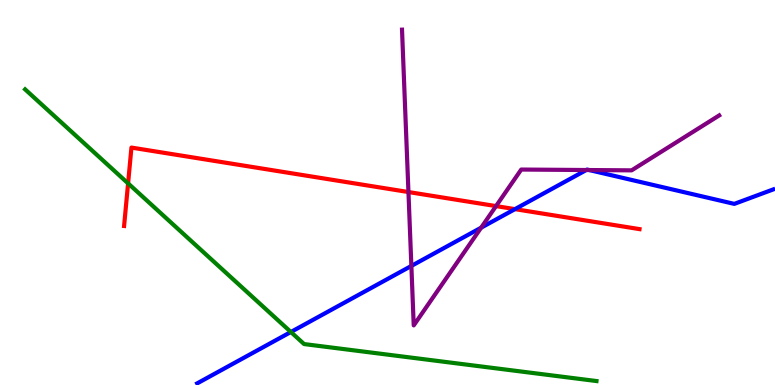[{'lines': ['blue', 'red'], 'intersections': [{'x': 6.64, 'y': 4.57}]}, {'lines': ['green', 'red'], 'intersections': [{'x': 1.65, 'y': 5.24}]}, {'lines': ['purple', 'red'], 'intersections': [{'x': 5.27, 'y': 5.01}, {'x': 6.4, 'y': 4.65}]}, {'lines': ['blue', 'green'], 'intersections': [{'x': 3.75, 'y': 1.38}]}, {'lines': ['blue', 'purple'], 'intersections': [{'x': 5.31, 'y': 3.09}, {'x': 6.21, 'y': 4.09}, {'x': 7.57, 'y': 5.58}, {'x': 7.6, 'y': 5.58}]}, {'lines': ['green', 'purple'], 'intersections': []}]